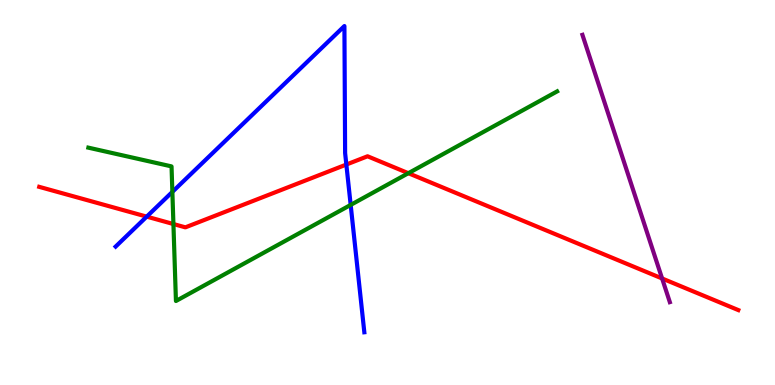[{'lines': ['blue', 'red'], 'intersections': [{'x': 1.89, 'y': 4.37}, {'x': 4.47, 'y': 5.73}]}, {'lines': ['green', 'red'], 'intersections': [{'x': 2.24, 'y': 4.18}, {'x': 5.27, 'y': 5.5}]}, {'lines': ['purple', 'red'], 'intersections': [{'x': 8.54, 'y': 2.77}]}, {'lines': ['blue', 'green'], 'intersections': [{'x': 2.22, 'y': 5.02}, {'x': 4.52, 'y': 4.68}]}, {'lines': ['blue', 'purple'], 'intersections': []}, {'lines': ['green', 'purple'], 'intersections': []}]